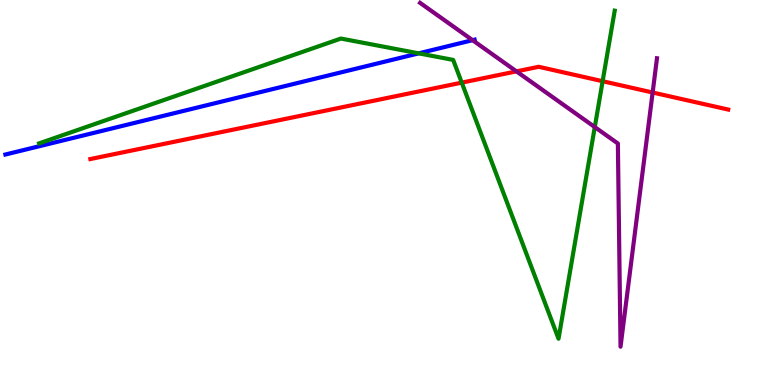[{'lines': ['blue', 'red'], 'intersections': []}, {'lines': ['green', 'red'], 'intersections': [{'x': 5.96, 'y': 7.85}, {'x': 7.78, 'y': 7.89}]}, {'lines': ['purple', 'red'], 'intersections': [{'x': 6.66, 'y': 8.15}, {'x': 8.42, 'y': 7.6}]}, {'lines': ['blue', 'green'], 'intersections': [{'x': 5.4, 'y': 8.61}]}, {'lines': ['blue', 'purple'], 'intersections': [{'x': 6.1, 'y': 8.96}]}, {'lines': ['green', 'purple'], 'intersections': [{'x': 7.67, 'y': 6.7}]}]